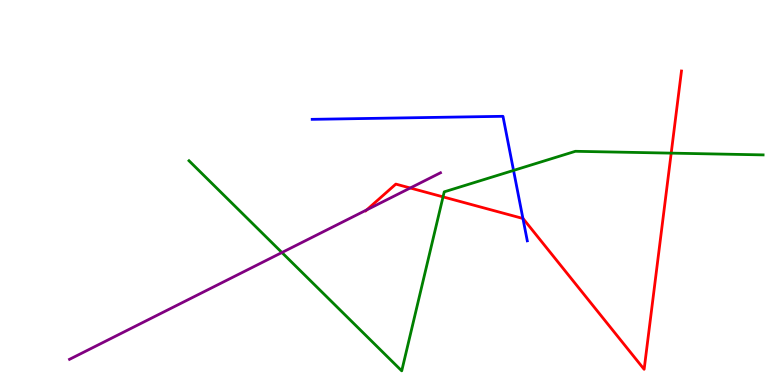[{'lines': ['blue', 'red'], 'intersections': [{'x': 6.75, 'y': 4.33}]}, {'lines': ['green', 'red'], 'intersections': [{'x': 5.72, 'y': 4.89}, {'x': 8.66, 'y': 6.02}]}, {'lines': ['purple', 'red'], 'intersections': [{'x': 4.73, 'y': 4.55}, {'x': 5.29, 'y': 5.12}]}, {'lines': ['blue', 'green'], 'intersections': [{'x': 6.63, 'y': 5.57}]}, {'lines': ['blue', 'purple'], 'intersections': []}, {'lines': ['green', 'purple'], 'intersections': [{'x': 3.64, 'y': 3.44}]}]